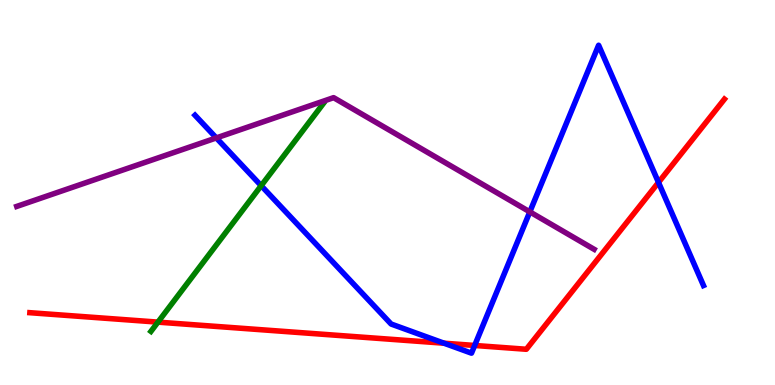[{'lines': ['blue', 'red'], 'intersections': [{'x': 5.73, 'y': 1.09}, {'x': 6.12, 'y': 1.03}, {'x': 8.5, 'y': 5.26}]}, {'lines': ['green', 'red'], 'intersections': [{'x': 2.04, 'y': 1.63}]}, {'lines': ['purple', 'red'], 'intersections': []}, {'lines': ['blue', 'green'], 'intersections': [{'x': 3.37, 'y': 5.18}]}, {'lines': ['blue', 'purple'], 'intersections': [{'x': 2.79, 'y': 6.42}, {'x': 6.84, 'y': 4.5}]}, {'lines': ['green', 'purple'], 'intersections': []}]